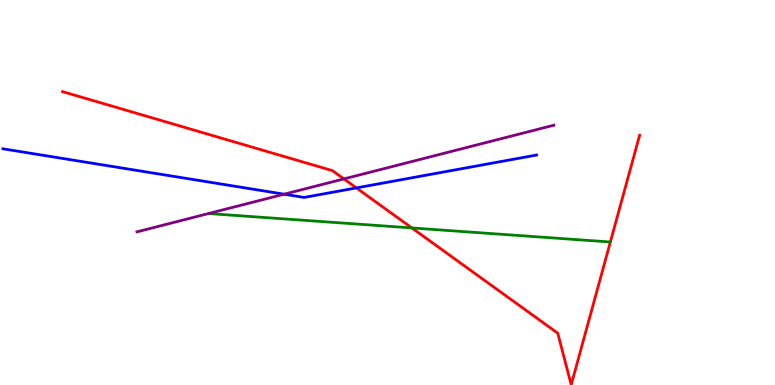[{'lines': ['blue', 'red'], 'intersections': [{'x': 4.6, 'y': 5.12}]}, {'lines': ['green', 'red'], 'intersections': [{'x': 5.31, 'y': 4.08}]}, {'lines': ['purple', 'red'], 'intersections': [{'x': 4.44, 'y': 5.35}]}, {'lines': ['blue', 'green'], 'intersections': []}, {'lines': ['blue', 'purple'], 'intersections': [{'x': 3.67, 'y': 4.96}]}, {'lines': ['green', 'purple'], 'intersections': []}]